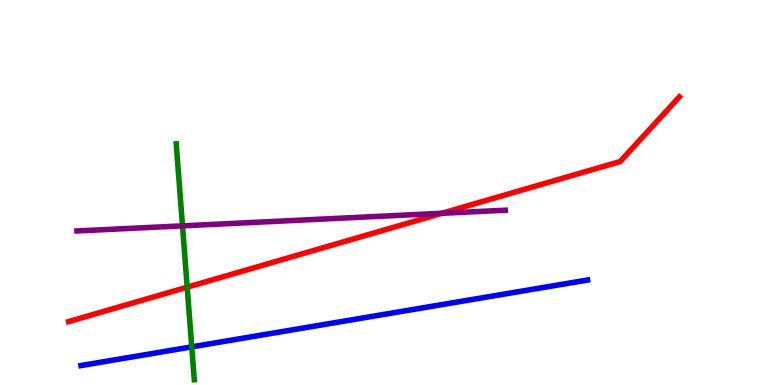[{'lines': ['blue', 'red'], 'intersections': []}, {'lines': ['green', 'red'], 'intersections': [{'x': 2.42, 'y': 2.54}]}, {'lines': ['purple', 'red'], 'intersections': [{'x': 5.7, 'y': 4.46}]}, {'lines': ['blue', 'green'], 'intersections': [{'x': 2.47, 'y': 0.991}]}, {'lines': ['blue', 'purple'], 'intersections': []}, {'lines': ['green', 'purple'], 'intersections': [{'x': 2.35, 'y': 4.13}]}]